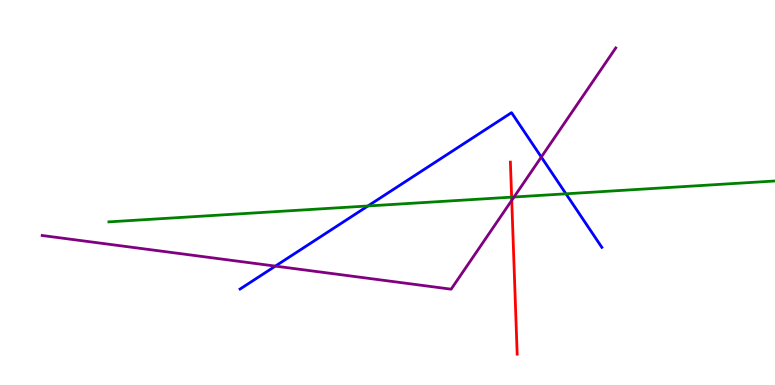[{'lines': ['blue', 'red'], 'intersections': []}, {'lines': ['green', 'red'], 'intersections': [{'x': 6.6, 'y': 4.88}]}, {'lines': ['purple', 'red'], 'intersections': [{'x': 6.6, 'y': 4.8}]}, {'lines': ['blue', 'green'], 'intersections': [{'x': 4.75, 'y': 4.65}, {'x': 7.3, 'y': 4.97}]}, {'lines': ['blue', 'purple'], 'intersections': [{'x': 3.55, 'y': 3.09}, {'x': 6.98, 'y': 5.92}]}, {'lines': ['green', 'purple'], 'intersections': [{'x': 6.63, 'y': 4.88}]}]